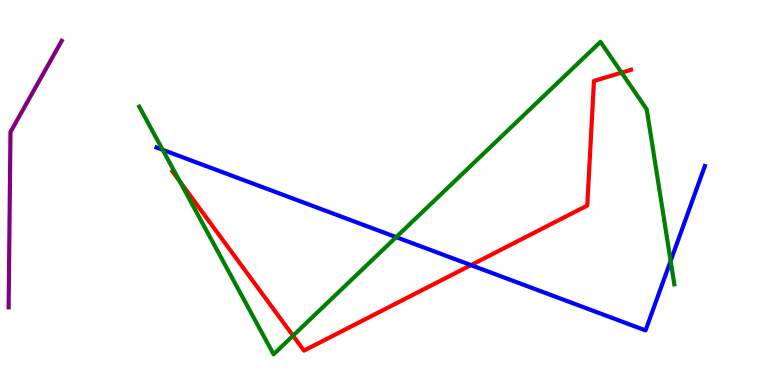[{'lines': ['blue', 'red'], 'intersections': [{'x': 6.08, 'y': 3.11}]}, {'lines': ['green', 'red'], 'intersections': [{'x': 2.32, 'y': 5.29}, {'x': 3.78, 'y': 1.28}, {'x': 8.02, 'y': 8.11}]}, {'lines': ['purple', 'red'], 'intersections': []}, {'lines': ['blue', 'green'], 'intersections': [{'x': 2.1, 'y': 6.11}, {'x': 5.11, 'y': 3.84}, {'x': 8.65, 'y': 3.22}]}, {'lines': ['blue', 'purple'], 'intersections': []}, {'lines': ['green', 'purple'], 'intersections': []}]